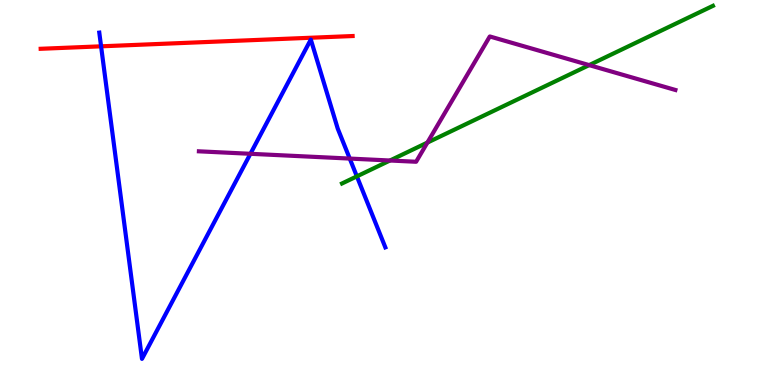[{'lines': ['blue', 'red'], 'intersections': [{'x': 1.3, 'y': 8.8}]}, {'lines': ['green', 'red'], 'intersections': []}, {'lines': ['purple', 'red'], 'intersections': []}, {'lines': ['blue', 'green'], 'intersections': [{'x': 4.6, 'y': 5.42}]}, {'lines': ['blue', 'purple'], 'intersections': [{'x': 3.23, 'y': 6.01}, {'x': 4.51, 'y': 5.88}]}, {'lines': ['green', 'purple'], 'intersections': [{'x': 5.03, 'y': 5.83}, {'x': 5.51, 'y': 6.3}, {'x': 7.6, 'y': 8.31}]}]